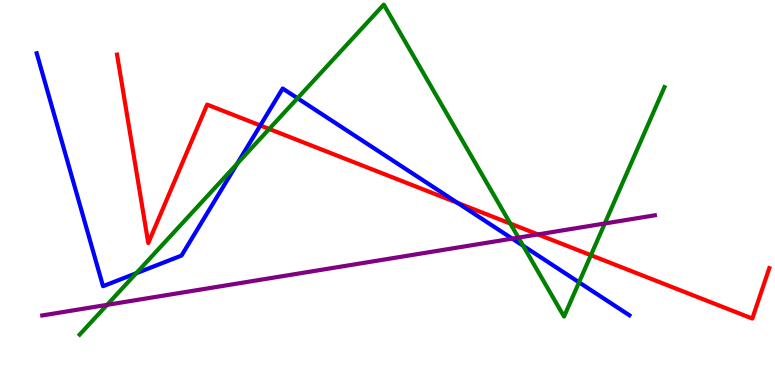[{'lines': ['blue', 'red'], 'intersections': [{'x': 3.36, 'y': 6.74}, {'x': 5.9, 'y': 4.73}]}, {'lines': ['green', 'red'], 'intersections': [{'x': 3.47, 'y': 6.65}, {'x': 6.58, 'y': 4.19}, {'x': 7.62, 'y': 3.37}]}, {'lines': ['purple', 'red'], 'intersections': [{'x': 6.94, 'y': 3.91}]}, {'lines': ['blue', 'green'], 'intersections': [{'x': 1.76, 'y': 2.9}, {'x': 3.06, 'y': 5.75}, {'x': 3.84, 'y': 7.45}, {'x': 6.75, 'y': 3.62}, {'x': 7.47, 'y': 2.67}]}, {'lines': ['blue', 'purple'], 'intersections': [{'x': 6.61, 'y': 3.8}]}, {'lines': ['green', 'purple'], 'intersections': [{'x': 1.38, 'y': 2.08}, {'x': 6.69, 'y': 3.83}, {'x': 7.8, 'y': 4.19}]}]